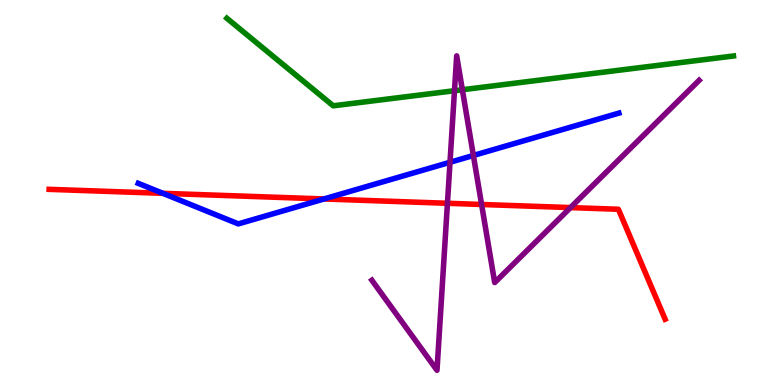[{'lines': ['blue', 'red'], 'intersections': [{'x': 2.1, 'y': 4.98}, {'x': 4.18, 'y': 4.83}]}, {'lines': ['green', 'red'], 'intersections': []}, {'lines': ['purple', 'red'], 'intersections': [{'x': 5.77, 'y': 4.72}, {'x': 6.21, 'y': 4.69}, {'x': 7.36, 'y': 4.61}]}, {'lines': ['blue', 'green'], 'intersections': []}, {'lines': ['blue', 'purple'], 'intersections': [{'x': 5.81, 'y': 5.79}, {'x': 6.11, 'y': 5.96}]}, {'lines': ['green', 'purple'], 'intersections': [{'x': 5.86, 'y': 7.64}, {'x': 5.97, 'y': 7.67}]}]